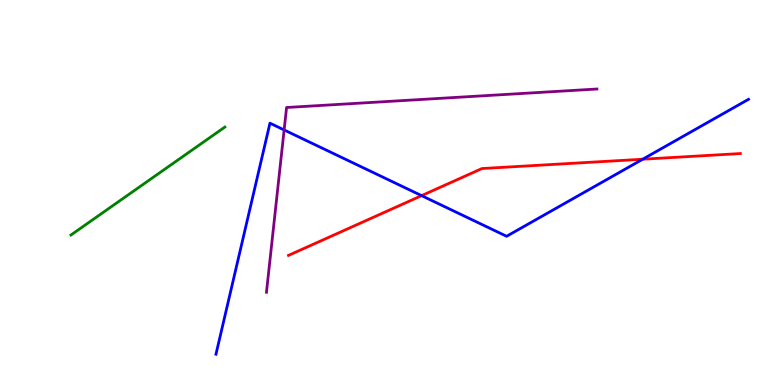[{'lines': ['blue', 'red'], 'intersections': [{'x': 5.44, 'y': 4.92}, {'x': 8.29, 'y': 5.86}]}, {'lines': ['green', 'red'], 'intersections': []}, {'lines': ['purple', 'red'], 'intersections': []}, {'lines': ['blue', 'green'], 'intersections': []}, {'lines': ['blue', 'purple'], 'intersections': [{'x': 3.67, 'y': 6.62}]}, {'lines': ['green', 'purple'], 'intersections': []}]